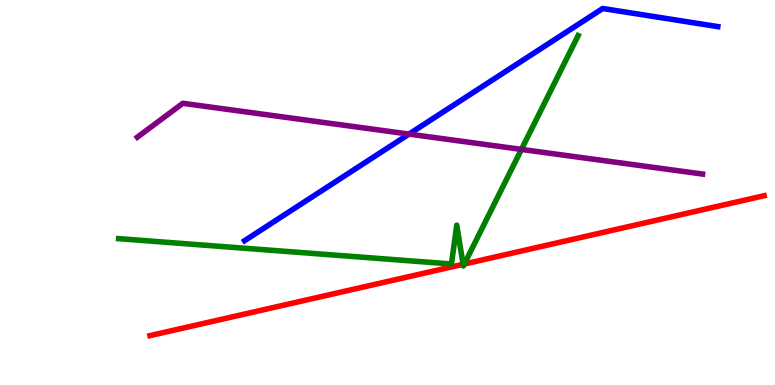[{'lines': ['blue', 'red'], 'intersections': []}, {'lines': ['green', 'red'], 'intersections': [{'x': 5.98, 'y': 3.14}, {'x': 5.99, 'y': 3.14}]}, {'lines': ['purple', 'red'], 'intersections': []}, {'lines': ['blue', 'green'], 'intersections': []}, {'lines': ['blue', 'purple'], 'intersections': [{'x': 5.28, 'y': 6.52}]}, {'lines': ['green', 'purple'], 'intersections': [{'x': 6.73, 'y': 6.12}]}]